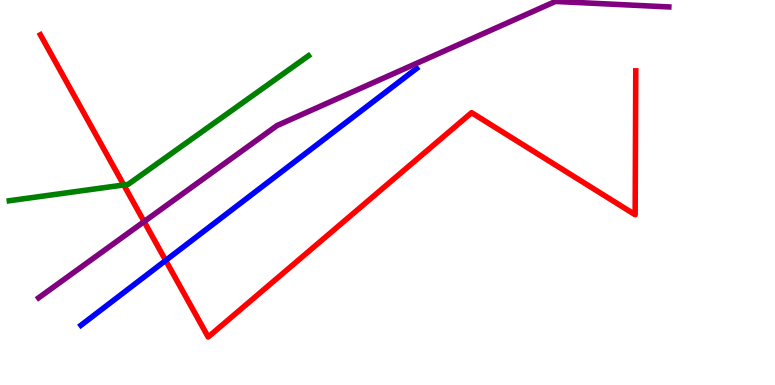[{'lines': ['blue', 'red'], 'intersections': [{'x': 2.14, 'y': 3.24}]}, {'lines': ['green', 'red'], 'intersections': [{'x': 1.6, 'y': 5.2}]}, {'lines': ['purple', 'red'], 'intersections': [{'x': 1.86, 'y': 4.24}]}, {'lines': ['blue', 'green'], 'intersections': []}, {'lines': ['blue', 'purple'], 'intersections': []}, {'lines': ['green', 'purple'], 'intersections': []}]